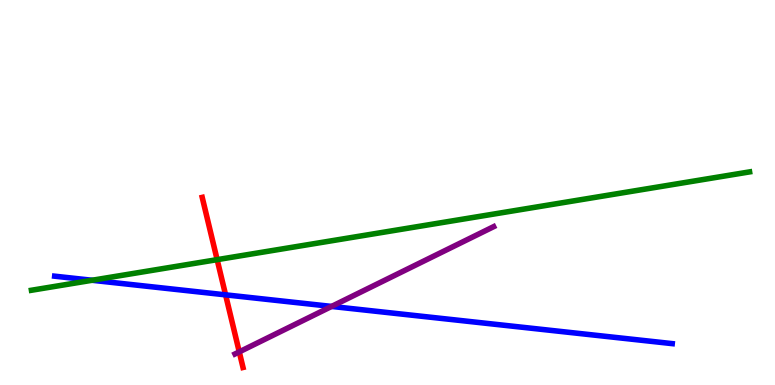[{'lines': ['blue', 'red'], 'intersections': [{'x': 2.91, 'y': 2.34}]}, {'lines': ['green', 'red'], 'intersections': [{'x': 2.8, 'y': 3.26}]}, {'lines': ['purple', 'red'], 'intersections': [{'x': 3.09, 'y': 0.86}]}, {'lines': ['blue', 'green'], 'intersections': [{'x': 1.19, 'y': 2.72}]}, {'lines': ['blue', 'purple'], 'intersections': [{'x': 4.28, 'y': 2.04}]}, {'lines': ['green', 'purple'], 'intersections': []}]